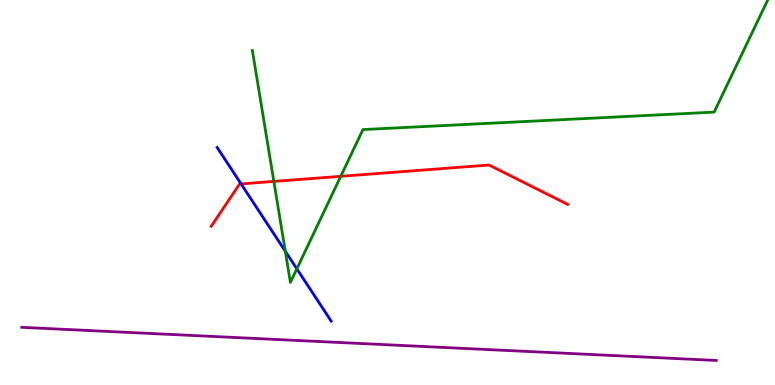[{'lines': ['blue', 'red'], 'intersections': [{'x': 3.11, 'y': 5.22}]}, {'lines': ['green', 'red'], 'intersections': [{'x': 3.53, 'y': 5.29}, {'x': 4.4, 'y': 5.42}]}, {'lines': ['purple', 'red'], 'intersections': []}, {'lines': ['blue', 'green'], 'intersections': [{'x': 3.68, 'y': 3.47}, {'x': 3.83, 'y': 3.02}]}, {'lines': ['blue', 'purple'], 'intersections': []}, {'lines': ['green', 'purple'], 'intersections': []}]